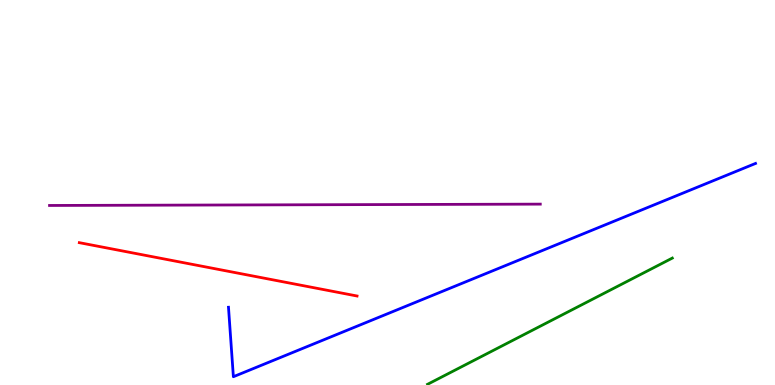[{'lines': ['blue', 'red'], 'intersections': []}, {'lines': ['green', 'red'], 'intersections': []}, {'lines': ['purple', 'red'], 'intersections': []}, {'lines': ['blue', 'green'], 'intersections': []}, {'lines': ['blue', 'purple'], 'intersections': []}, {'lines': ['green', 'purple'], 'intersections': []}]